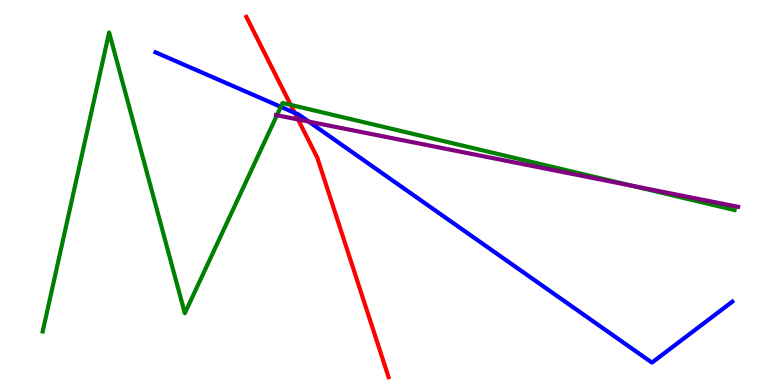[{'lines': ['blue', 'red'], 'intersections': [{'x': 3.8, 'y': 7.07}]}, {'lines': ['green', 'red'], 'intersections': [{'x': 3.75, 'y': 7.28}]}, {'lines': ['purple', 'red'], 'intersections': [{'x': 3.85, 'y': 6.9}]}, {'lines': ['blue', 'green'], 'intersections': [{'x': 3.62, 'y': 7.23}]}, {'lines': ['blue', 'purple'], 'intersections': [{'x': 3.98, 'y': 6.84}]}, {'lines': ['green', 'purple'], 'intersections': [{'x': 3.57, 'y': 7.01}, {'x': 8.16, 'y': 5.17}]}]